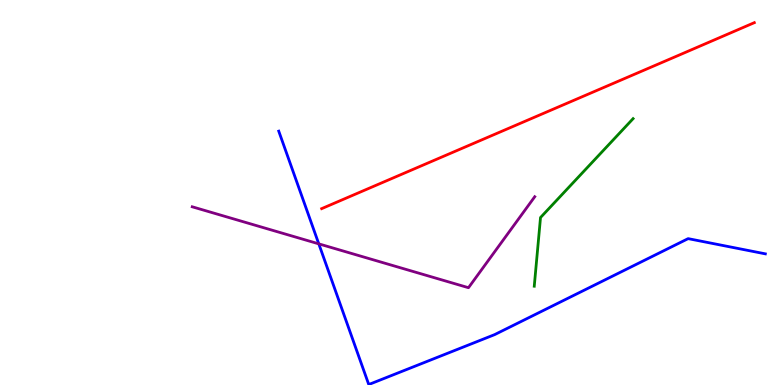[{'lines': ['blue', 'red'], 'intersections': []}, {'lines': ['green', 'red'], 'intersections': []}, {'lines': ['purple', 'red'], 'intersections': []}, {'lines': ['blue', 'green'], 'intersections': []}, {'lines': ['blue', 'purple'], 'intersections': [{'x': 4.11, 'y': 3.67}]}, {'lines': ['green', 'purple'], 'intersections': []}]